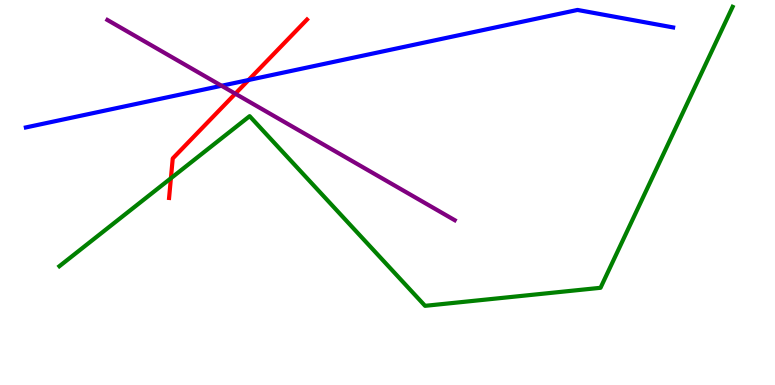[{'lines': ['blue', 'red'], 'intersections': [{'x': 3.21, 'y': 7.92}]}, {'lines': ['green', 'red'], 'intersections': [{'x': 2.21, 'y': 5.37}]}, {'lines': ['purple', 'red'], 'intersections': [{'x': 3.04, 'y': 7.57}]}, {'lines': ['blue', 'green'], 'intersections': []}, {'lines': ['blue', 'purple'], 'intersections': [{'x': 2.86, 'y': 7.77}]}, {'lines': ['green', 'purple'], 'intersections': []}]